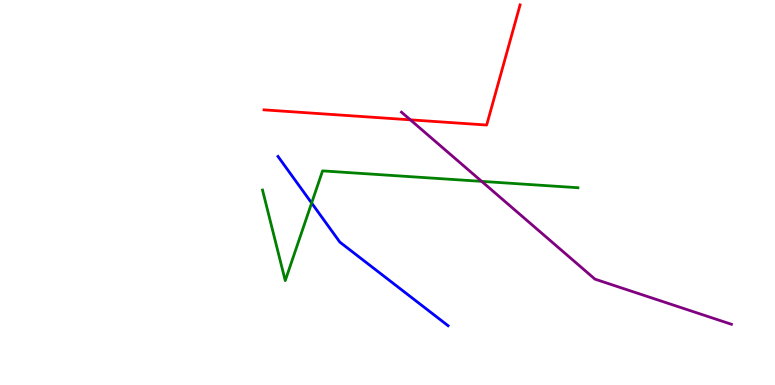[{'lines': ['blue', 'red'], 'intersections': []}, {'lines': ['green', 'red'], 'intersections': []}, {'lines': ['purple', 'red'], 'intersections': [{'x': 5.29, 'y': 6.89}]}, {'lines': ['blue', 'green'], 'intersections': [{'x': 4.02, 'y': 4.73}]}, {'lines': ['blue', 'purple'], 'intersections': []}, {'lines': ['green', 'purple'], 'intersections': [{'x': 6.22, 'y': 5.29}]}]